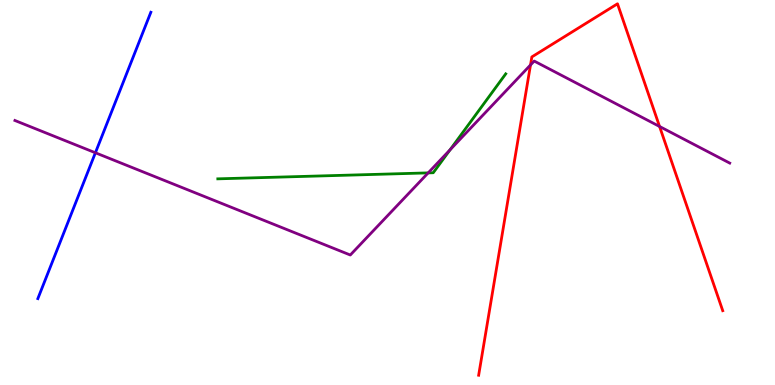[{'lines': ['blue', 'red'], 'intersections': []}, {'lines': ['green', 'red'], 'intersections': []}, {'lines': ['purple', 'red'], 'intersections': [{'x': 6.85, 'y': 8.31}, {'x': 8.51, 'y': 6.71}]}, {'lines': ['blue', 'green'], 'intersections': []}, {'lines': ['blue', 'purple'], 'intersections': [{'x': 1.23, 'y': 6.03}]}, {'lines': ['green', 'purple'], 'intersections': [{'x': 5.52, 'y': 5.51}, {'x': 5.81, 'y': 6.11}]}]